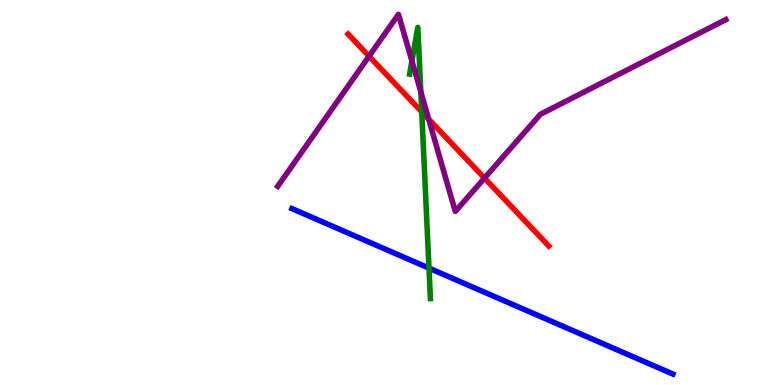[{'lines': ['blue', 'red'], 'intersections': []}, {'lines': ['green', 'red'], 'intersections': [{'x': 5.44, 'y': 7.09}]}, {'lines': ['purple', 'red'], 'intersections': [{'x': 4.76, 'y': 8.54}, {'x': 5.53, 'y': 6.9}, {'x': 6.25, 'y': 5.37}]}, {'lines': ['blue', 'green'], 'intersections': [{'x': 5.54, 'y': 3.04}]}, {'lines': ['blue', 'purple'], 'intersections': []}, {'lines': ['green', 'purple'], 'intersections': [{'x': 5.32, 'y': 8.42}, {'x': 5.43, 'y': 7.61}]}]